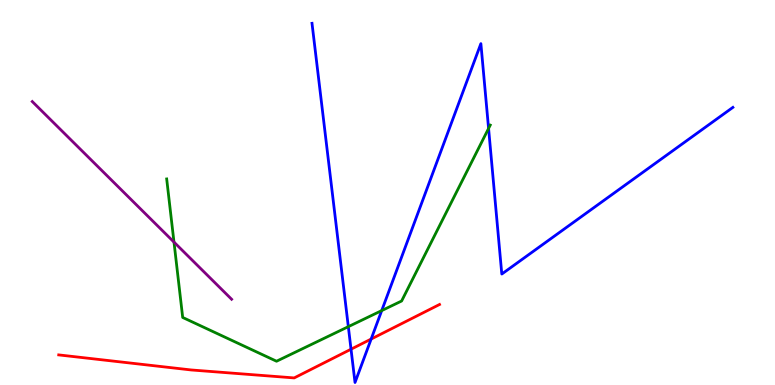[{'lines': ['blue', 'red'], 'intersections': [{'x': 4.53, 'y': 0.93}, {'x': 4.79, 'y': 1.19}]}, {'lines': ['green', 'red'], 'intersections': []}, {'lines': ['purple', 'red'], 'intersections': []}, {'lines': ['blue', 'green'], 'intersections': [{'x': 4.49, 'y': 1.52}, {'x': 4.93, 'y': 1.93}, {'x': 6.3, 'y': 6.66}]}, {'lines': ['blue', 'purple'], 'intersections': []}, {'lines': ['green', 'purple'], 'intersections': [{'x': 2.24, 'y': 3.71}]}]